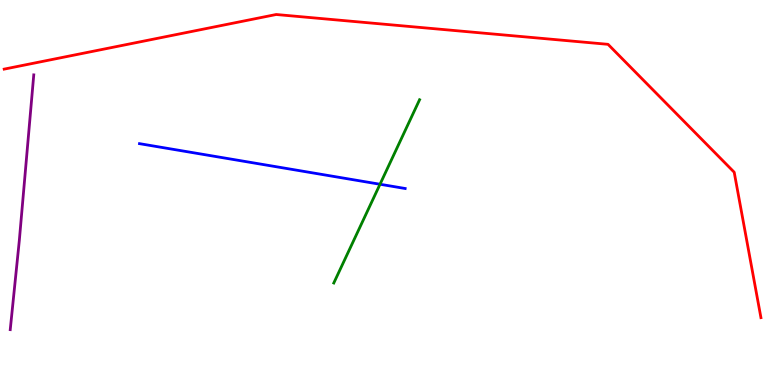[{'lines': ['blue', 'red'], 'intersections': []}, {'lines': ['green', 'red'], 'intersections': []}, {'lines': ['purple', 'red'], 'intersections': []}, {'lines': ['blue', 'green'], 'intersections': [{'x': 4.9, 'y': 5.21}]}, {'lines': ['blue', 'purple'], 'intersections': []}, {'lines': ['green', 'purple'], 'intersections': []}]